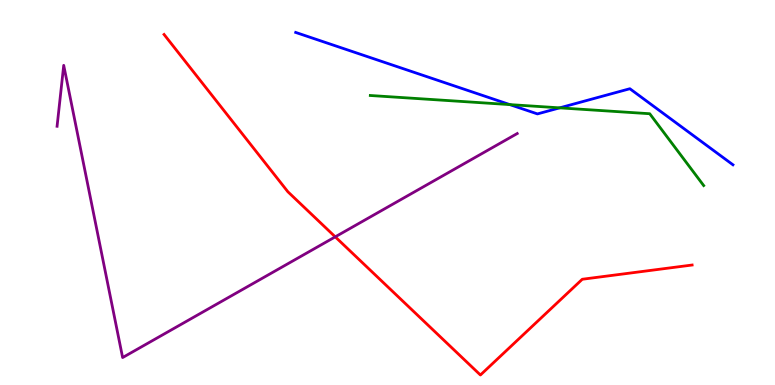[{'lines': ['blue', 'red'], 'intersections': []}, {'lines': ['green', 'red'], 'intersections': []}, {'lines': ['purple', 'red'], 'intersections': [{'x': 4.33, 'y': 3.85}]}, {'lines': ['blue', 'green'], 'intersections': [{'x': 6.58, 'y': 7.28}, {'x': 7.22, 'y': 7.2}]}, {'lines': ['blue', 'purple'], 'intersections': []}, {'lines': ['green', 'purple'], 'intersections': []}]